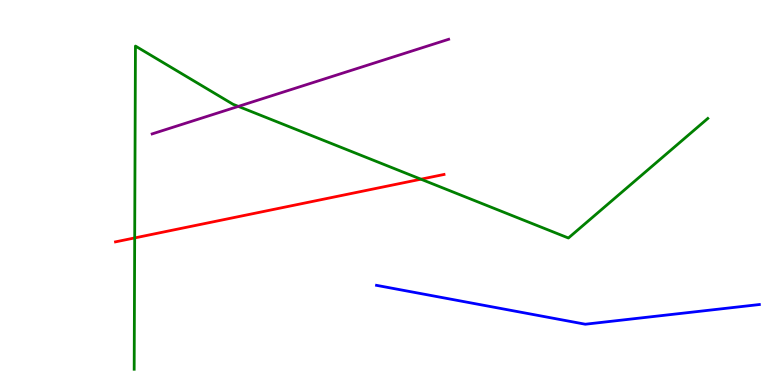[{'lines': ['blue', 'red'], 'intersections': []}, {'lines': ['green', 'red'], 'intersections': [{'x': 1.74, 'y': 3.82}, {'x': 5.43, 'y': 5.35}]}, {'lines': ['purple', 'red'], 'intersections': []}, {'lines': ['blue', 'green'], 'intersections': []}, {'lines': ['blue', 'purple'], 'intersections': []}, {'lines': ['green', 'purple'], 'intersections': [{'x': 3.08, 'y': 7.24}]}]